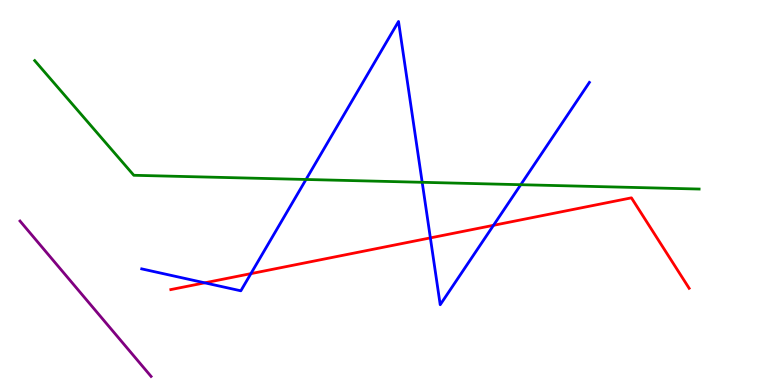[{'lines': ['blue', 'red'], 'intersections': [{'x': 2.64, 'y': 2.65}, {'x': 3.24, 'y': 2.89}, {'x': 5.55, 'y': 3.82}, {'x': 6.37, 'y': 4.15}]}, {'lines': ['green', 'red'], 'intersections': []}, {'lines': ['purple', 'red'], 'intersections': []}, {'lines': ['blue', 'green'], 'intersections': [{'x': 3.95, 'y': 5.34}, {'x': 5.45, 'y': 5.26}, {'x': 6.72, 'y': 5.2}]}, {'lines': ['blue', 'purple'], 'intersections': []}, {'lines': ['green', 'purple'], 'intersections': []}]